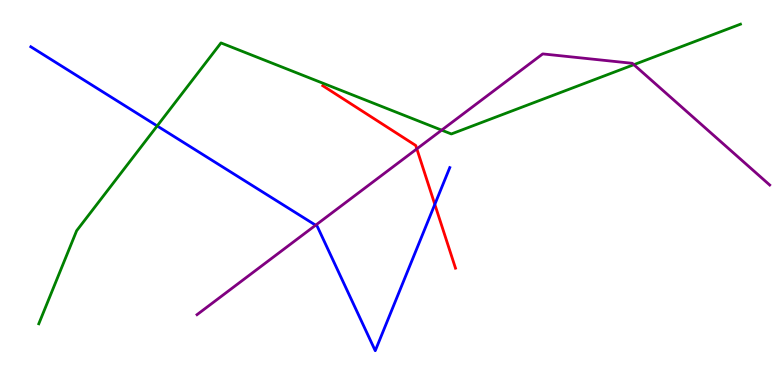[{'lines': ['blue', 'red'], 'intersections': [{'x': 5.61, 'y': 4.69}]}, {'lines': ['green', 'red'], 'intersections': []}, {'lines': ['purple', 'red'], 'intersections': [{'x': 5.38, 'y': 6.13}]}, {'lines': ['blue', 'green'], 'intersections': [{'x': 2.03, 'y': 6.73}]}, {'lines': ['blue', 'purple'], 'intersections': [{'x': 4.07, 'y': 4.15}]}, {'lines': ['green', 'purple'], 'intersections': [{'x': 5.7, 'y': 6.62}, {'x': 8.18, 'y': 8.32}]}]